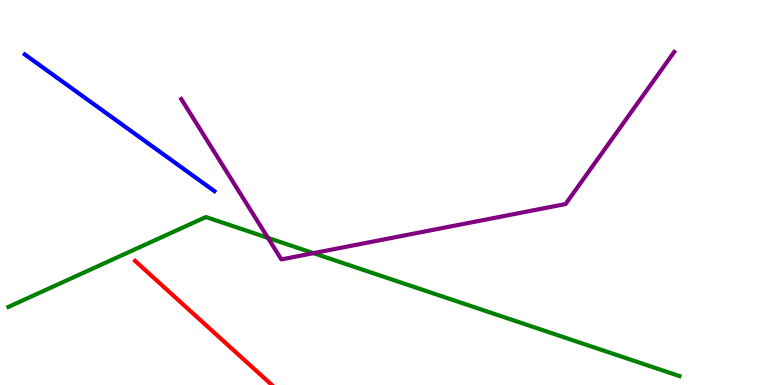[{'lines': ['blue', 'red'], 'intersections': []}, {'lines': ['green', 'red'], 'intersections': []}, {'lines': ['purple', 'red'], 'intersections': []}, {'lines': ['blue', 'green'], 'intersections': []}, {'lines': ['blue', 'purple'], 'intersections': []}, {'lines': ['green', 'purple'], 'intersections': [{'x': 3.46, 'y': 3.82}, {'x': 4.04, 'y': 3.42}]}]